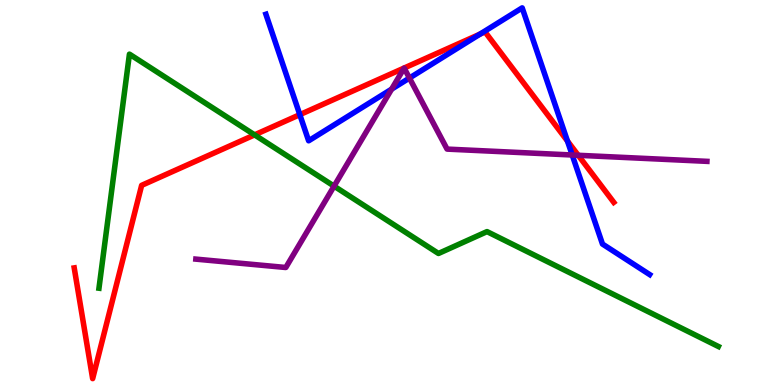[{'lines': ['blue', 'red'], 'intersections': [{'x': 3.87, 'y': 7.02}, {'x': 6.19, 'y': 9.11}, {'x': 7.32, 'y': 6.34}]}, {'lines': ['green', 'red'], 'intersections': [{'x': 3.29, 'y': 6.5}]}, {'lines': ['purple', 'red'], 'intersections': [{'x': 7.46, 'y': 5.97}]}, {'lines': ['blue', 'green'], 'intersections': []}, {'lines': ['blue', 'purple'], 'intersections': [{'x': 5.05, 'y': 7.68}, {'x': 5.28, 'y': 7.97}, {'x': 7.38, 'y': 5.97}]}, {'lines': ['green', 'purple'], 'intersections': [{'x': 4.31, 'y': 5.17}]}]